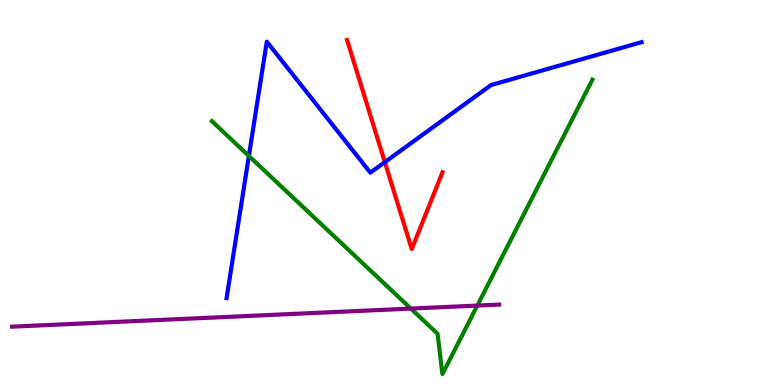[{'lines': ['blue', 'red'], 'intersections': [{'x': 4.97, 'y': 5.79}]}, {'lines': ['green', 'red'], 'intersections': []}, {'lines': ['purple', 'red'], 'intersections': []}, {'lines': ['blue', 'green'], 'intersections': [{'x': 3.21, 'y': 5.95}]}, {'lines': ['blue', 'purple'], 'intersections': []}, {'lines': ['green', 'purple'], 'intersections': [{'x': 5.3, 'y': 1.98}, {'x': 6.16, 'y': 2.06}]}]